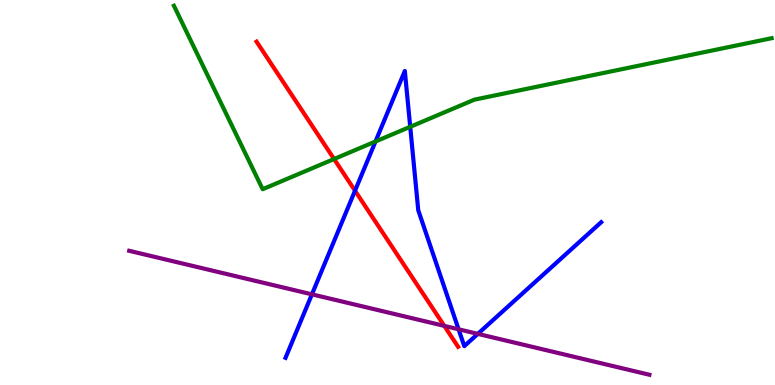[{'lines': ['blue', 'red'], 'intersections': [{'x': 4.58, 'y': 5.05}]}, {'lines': ['green', 'red'], 'intersections': [{'x': 4.31, 'y': 5.87}]}, {'lines': ['purple', 'red'], 'intersections': [{'x': 5.73, 'y': 1.54}]}, {'lines': ['blue', 'green'], 'intersections': [{'x': 4.85, 'y': 6.32}, {'x': 5.29, 'y': 6.71}]}, {'lines': ['blue', 'purple'], 'intersections': [{'x': 4.02, 'y': 2.35}, {'x': 5.92, 'y': 1.45}, {'x': 6.17, 'y': 1.33}]}, {'lines': ['green', 'purple'], 'intersections': []}]